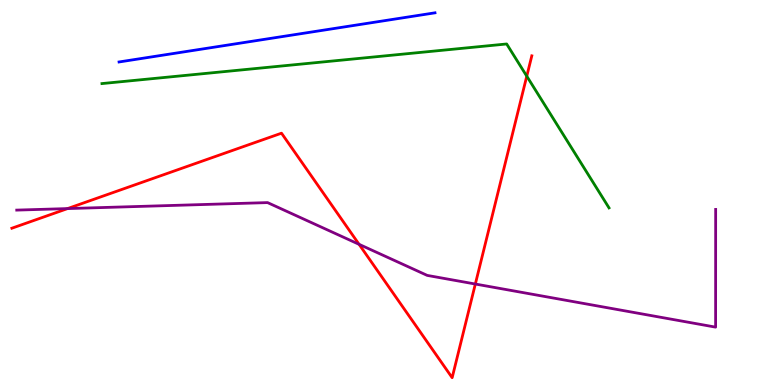[{'lines': ['blue', 'red'], 'intersections': []}, {'lines': ['green', 'red'], 'intersections': [{'x': 6.8, 'y': 8.02}]}, {'lines': ['purple', 'red'], 'intersections': [{'x': 0.872, 'y': 4.58}, {'x': 4.63, 'y': 3.65}, {'x': 6.13, 'y': 2.62}]}, {'lines': ['blue', 'green'], 'intersections': []}, {'lines': ['blue', 'purple'], 'intersections': []}, {'lines': ['green', 'purple'], 'intersections': []}]